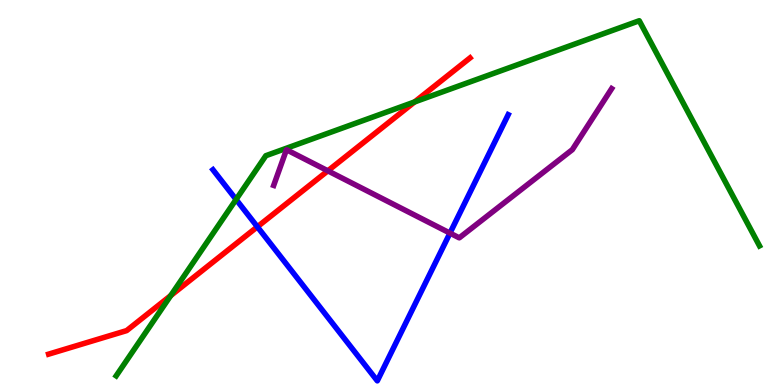[{'lines': ['blue', 'red'], 'intersections': [{'x': 3.32, 'y': 4.11}]}, {'lines': ['green', 'red'], 'intersections': [{'x': 2.2, 'y': 2.32}, {'x': 5.35, 'y': 7.35}]}, {'lines': ['purple', 'red'], 'intersections': [{'x': 4.23, 'y': 5.56}]}, {'lines': ['blue', 'green'], 'intersections': [{'x': 3.05, 'y': 4.82}]}, {'lines': ['blue', 'purple'], 'intersections': [{'x': 5.81, 'y': 3.95}]}, {'lines': ['green', 'purple'], 'intersections': []}]